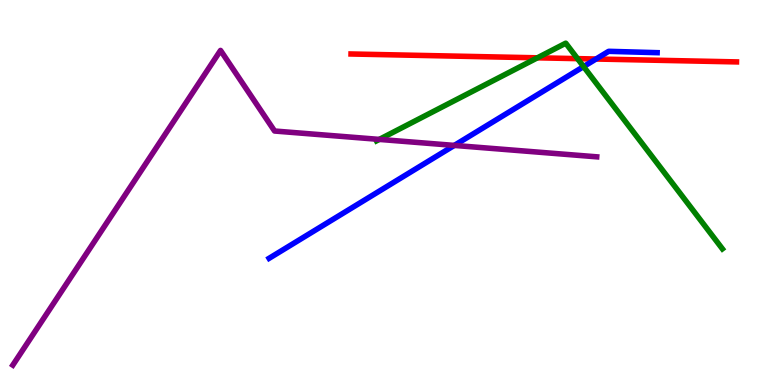[{'lines': ['blue', 'red'], 'intersections': [{'x': 7.69, 'y': 8.47}]}, {'lines': ['green', 'red'], 'intersections': [{'x': 6.93, 'y': 8.5}, {'x': 7.45, 'y': 8.48}]}, {'lines': ['purple', 'red'], 'intersections': []}, {'lines': ['blue', 'green'], 'intersections': [{'x': 7.53, 'y': 8.27}]}, {'lines': ['blue', 'purple'], 'intersections': [{'x': 5.86, 'y': 6.22}]}, {'lines': ['green', 'purple'], 'intersections': [{'x': 4.89, 'y': 6.38}]}]